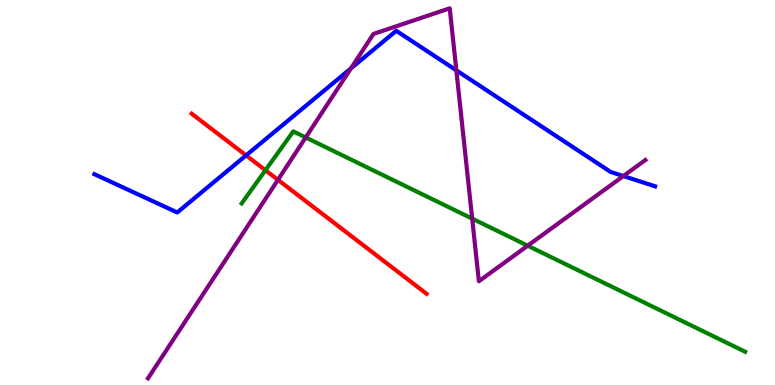[{'lines': ['blue', 'red'], 'intersections': [{'x': 3.18, 'y': 5.96}]}, {'lines': ['green', 'red'], 'intersections': [{'x': 3.43, 'y': 5.58}]}, {'lines': ['purple', 'red'], 'intersections': [{'x': 3.59, 'y': 5.33}]}, {'lines': ['blue', 'green'], 'intersections': []}, {'lines': ['blue', 'purple'], 'intersections': [{'x': 4.53, 'y': 8.22}, {'x': 5.89, 'y': 8.17}, {'x': 8.04, 'y': 5.43}]}, {'lines': ['green', 'purple'], 'intersections': [{'x': 3.94, 'y': 6.43}, {'x': 6.09, 'y': 4.32}, {'x': 6.81, 'y': 3.62}]}]